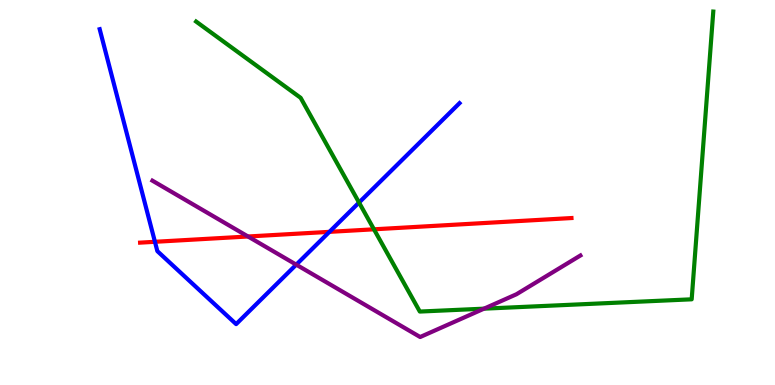[{'lines': ['blue', 'red'], 'intersections': [{'x': 2.0, 'y': 3.72}, {'x': 4.25, 'y': 3.98}]}, {'lines': ['green', 'red'], 'intersections': [{'x': 4.83, 'y': 4.04}]}, {'lines': ['purple', 'red'], 'intersections': [{'x': 3.2, 'y': 3.86}]}, {'lines': ['blue', 'green'], 'intersections': [{'x': 4.63, 'y': 4.74}]}, {'lines': ['blue', 'purple'], 'intersections': [{'x': 3.82, 'y': 3.13}]}, {'lines': ['green', 'purple'], 'intersections': [{'x': 6.25, 'y': 1.98}]}]